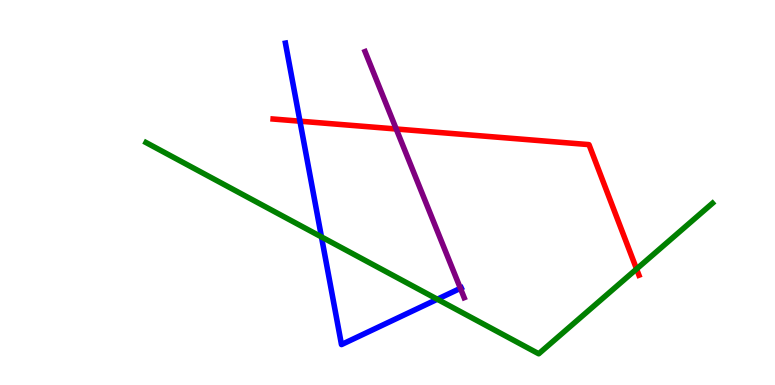[{'lines': ['blue', 'red'], 'intersections': [{'x': 3.87, 'y': 6.85}]}, {'lines': ['green', 'red'], 'intersections': [{'x': 8.21, 'y': 3.01}]}, {'lines': ['purple', 'red'], 'intersections': [{'x': 5.11, 'y': 6.65}]}, {'lines': ['blue', 'green'], 'intersections': [{'x': 4.15, 'y': 3.85}, {'x': 5.64, 'y': 2.23}]}, {'lines': ['blue', 'purple'], 'intersections': [{'x': 5.94, 'y': 2.51}]}, {'lines': ['green', 'purple'], 'intersections': []}]